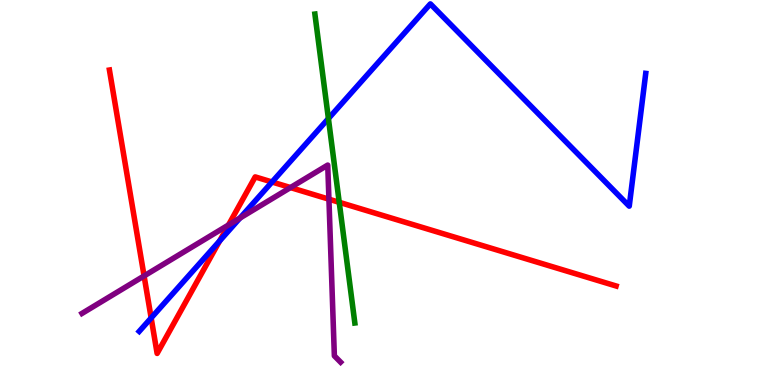[{'lines': ['blue', 'red'], 'intersections': [{'x': 1.95, 'y': 1.74}, {'x': 2.83, 'y': 3.74}, {'x': 3.51, 'y': 5.27}]}, {'lines': ['green', 'red'], 'intersections': [{'x': 4.38, 'y': 4.75}]}, {'lines': ['purple', 'red'], 'intersections': [{'x': 1.86, 'y': 2.83}, {'x': 2.95, 'y': 4.16}, {'x': 3.75, 'y': 5.13}, {'x': 4.24, 'y': 4.83}]}, {'lines': ['blue', 'green'], 'intersections': [{'x': 4.24, 'y': 6.92}]}, {'lines': ['blue', 'purple'], 'intersections': [{'x': 3.1, 'y': 4.34}]}, {'lines': ['green', 'purple'], 'intersections': []}]